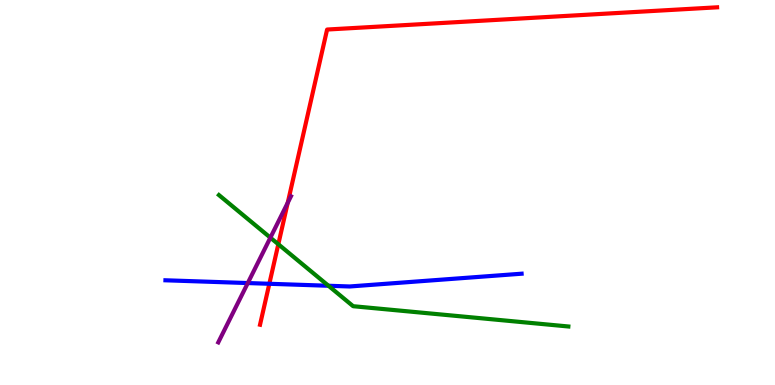[{'lines': ['blue', 'red'], 'intersections': [{'x': 3.48, 'y': 2.63}]}, {'lines': ['green', 'red'], 'intersections': [{'x': 3.59, 'y': 3.66}]}, {'lines': ['purple', 'red'], 'intersections': [{'x': 3.71, 'y': 4.73}]}, {'lines': ['blue', 'green'], 'intersections': [{'x': 4.24, 'y': 2.58}]}, {'lines': ['blue', 'purple'], 'intersections': [{'x': 3.2, 'y': 2.65}]}, {'lines': ['green', 'purple'], 'intersections': [{'x': 3.49, 'y': 3.83}]}]